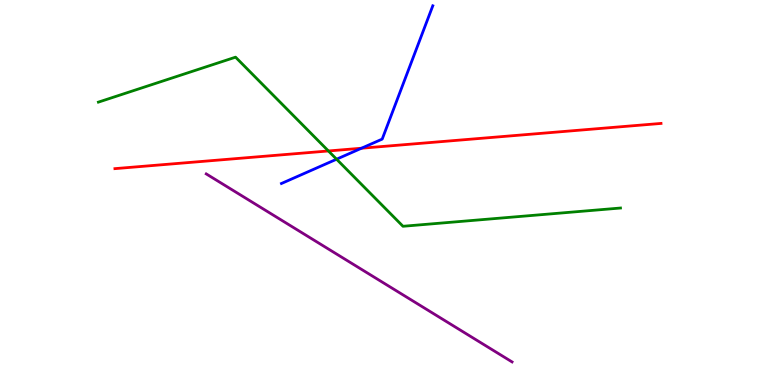[{'lines': ['blue', 'red'], 'intersections': [{'x': 4.66, 'y': 6.15}]}, {'lines': ['green', 'red'], 'intersections': [{'x': 4.24, 'y': 6.08}]}, {'lines': ['purple', 'red'], 'intersections': []}, {'lines': ['blue', 'green'], 'intersections': [{'x': 4.34, 'y': 5.86}]}, {'lines': ['blue', 'purple'], 'intersections': []}, {'lines': ['green', 'purple'], 'intersections': []}]